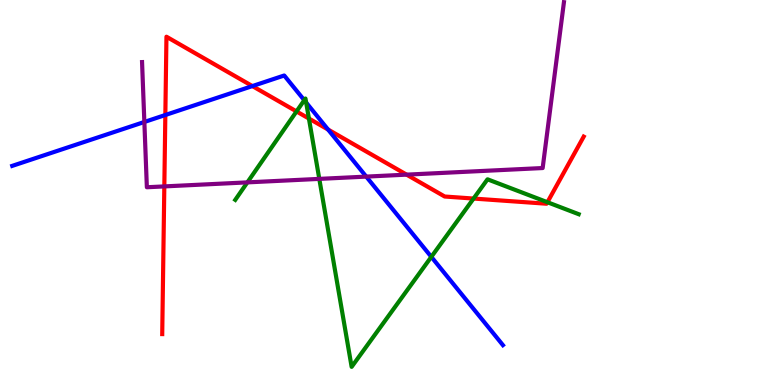[{'lines': ['blue', 'red'], 'intersections': [{'x': 2.13, 'y': 7.01}, {'x': 3.26, 'y': 7.76}, {'x': 4.23, 'y': 6.64}]}, {'lines': ['green', 'red'], 'intersections': [{'x': 3.83, 'y': 7.11}, {'x': 3.99, 'y': 6.92}, {'x': 6.11, 'y': 4.84}, {'x': 7.06, 'y': 4.75}]}, {'lines': ['purple', 'red'], 'intersections': [{'x': 2.12, 'y': 5.16}, {'x': 5.25, 'y': 5.46}]}, {'lines': ['blue', 'green'], 'intersections': [{'x': 3.93, 'y': 7.4}, {'x': 3.95, 'y': 7.34}, {'x': 5.57, 'y': 3.33}]}, {'lines': ['blue', 'purple'], 'intersections': [{'x': 1.86, 'y': 6.83}, {'x': 4.73, 'y': 5.41}]}, {'lines': ['green', 'purple'], 'intersections': [{'x': 3.19, 'y': 5.26}, {'x': 4.12, 'y': 5.35}]}]